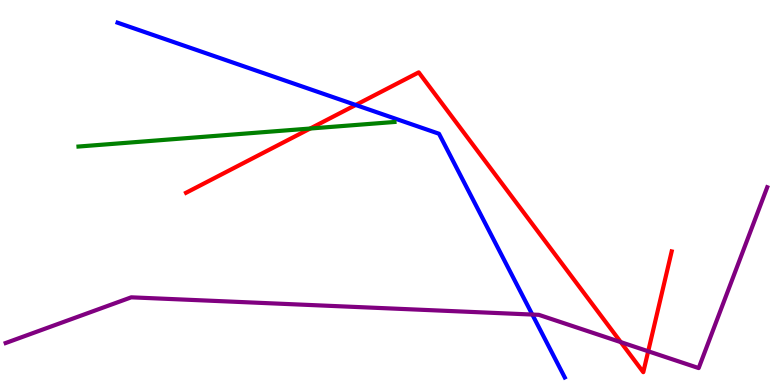[{'lines': ['blue', 'red'], 'intersections': [{'x': 4.59, 'y': 7.27}]}, {'lines': ['green', 'red'], 'intersections': [{'x': 4.0, 'y': 6.66}]}, {'lines': ['purple', 'red'], 'intersections': [{'x': 8.01, 'y': 1.11}, {'x': 8.36, 'y': 0.876}]}, {'lines': ['blue', 'green'], 'intersections': []}, {'lines': ['blue', 'purple'], 'intersections': [{'x': 6.87, 'y': 1.83}]}, {'lines': ['green', 'purple'], 'intersections': []}]